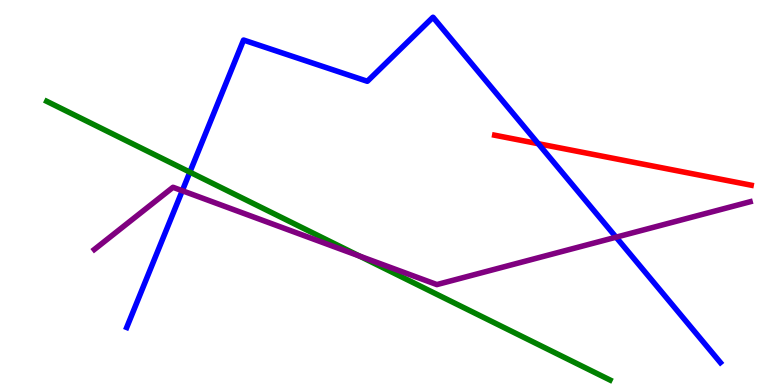[{'lines': ['blue', 'red'], 'intersections': [{'x': 6.95, 'y': 6.27}]}, {'lines': ['green', 'red'], 'intersections': []}, {'lines': ['purple', 'red'], 'intersections': []}, {'lines': ['blue', 'green'], 'intersections': [{'x': 2.45, 'y': 5.53}]}, {'lines': ['blue', 'purple'], 'intersections': [{'x': 2.35, 'y': 5.05}, {'x': 7.95, 'y': 3.84}]}, {'lines': ['green', 'purple'], 'intersections': [{'x': 4.64, 'y': 3.35}]}]